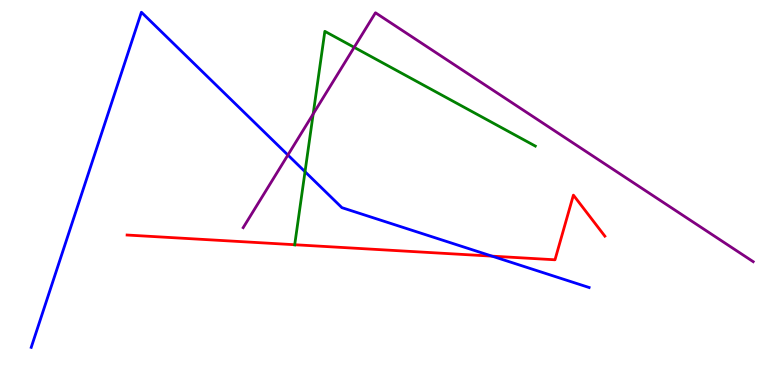[{'lines': ['blue', 'red'], 'intersections': [{'x': 6.35, 'y': 3.35}]}, {'lines': ['green', 'red'], 'intersections': [{'x': 3.8, 'y': 3.64}]}, {'lines': ['purple', 'red'], 'intersections': []}, {'lines': ['blue', 'green'], 'intersections': [{'x': 3.94, 'y': 5.54}]}, {'lines': ['blue', 'purple'], 'intersections': [{'x': 3.71, 'y': 5.97}]}, {'lines': ['green', 'purple'], 'intersections': [{'x': 4.04, 'y': 7.04}, {'x': 4.57, 'y': 8.77}]}]